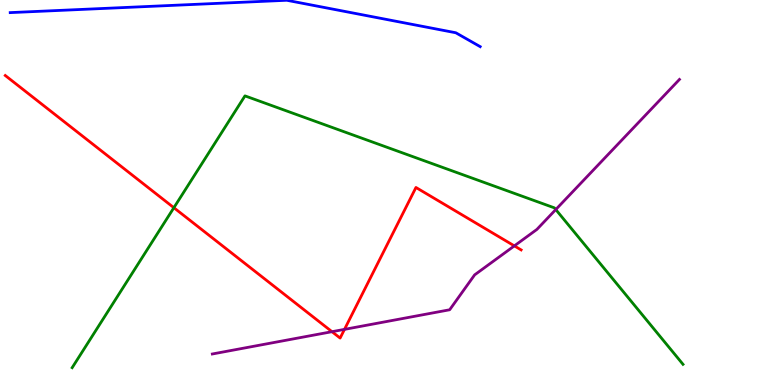[{'lines': ['blue', 'red'], 'intersections': []}, {'lines': ['green', 'red'], 'intersections': [{'x': 2.24, 'y': 4.6}]}, {'lines': ['purple', 'red'], 'intersections': [{'x': 4.28, 'y': 1.38}, {'x': 4.45, 'y': 1.45}, {'x': 6.64, 'y': 3.61}]}, {'lines': ['blue', 'green'], 'intersections': []}, {'lines': ['blue', 'purple'], 'intersections': []}, {'lines': ['green', 'purple'], 'intersections': [{'x': 7.17, 'y': 4.56}]}]